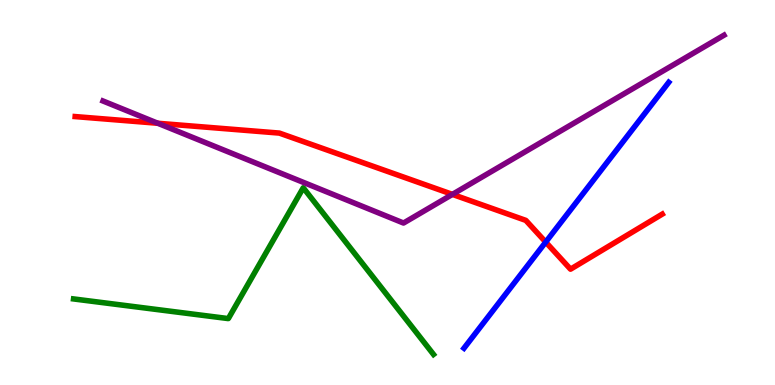[{'lines': ['blue', 'red'], 'intersections': [{'x': 7.04, 'y': 3.71}]}, {'lines': ['green', 'red'], 'intersections': []}, {'lines': ['purple', 'red'], 'intersections': [{'x': 2.04, 'y': 6.8}, {'x': 5.84, 'y': 4.95}]}, {'lines': ['blue', 'green'], 'intersections': []}, {'lines': ['blue', 'purple'], 'intersections': []}, {'lines': ['green', 'purple'], 'intersections': []}]